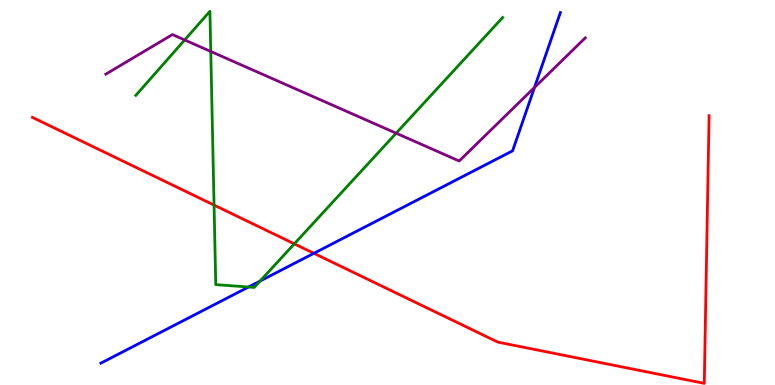[{'lines': ['blue', 'red'], 'intersections': [{'x': 4.05, 'y': 3.42}]}, {'lines': ['green', 'red'], 'intersections': [{'x': 2.76, 'y': 4.67}, {'x': 3.8, 'y': 3.67}]}, {'lines': ['purple', 'red'], 'intersections': []}, {'lines': ['blue', 'green'], 'intersections': [{'x': 3.21, 'y': 2.55}, {'x': 3.36, 'y': 2.7}]}, {'lines': ['blue', 'purple'], 'intersections': [{'x': 6.9, 'y': 7.73}]}, {'lines': ['green', 'purple'], 'intersections': [{'x': 2.38, 'y': 8.96}, {'x': 2.72, 'y': 8.66}, {'x': 5.11, 'y': 6.54}]}]